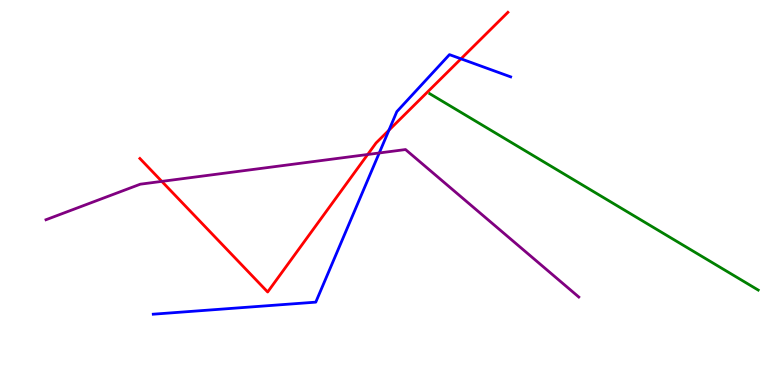[{'lines': ['blue', 'red'], 'intersections': [{'x': 5.02, 'y': 6.62}, {'x': 5.95, 'y': 8.47}]}, {'lines': ['green', 'red'], 'intersections': []}, {'lines': ['purple', 'red'], 'intersections': [{'x': 2.09, 'y': 5.29}, {'x': 4.74, 'y': 5.99}]}, {'lines': ['blue', 'green'], 'intersections': []}, {'lines': ['blue', 'purple'], 'intersections': [{'x': 4.89, 'y': 6.03}]}, {'lines': ['green', 'purple'], 'intersections': []}]